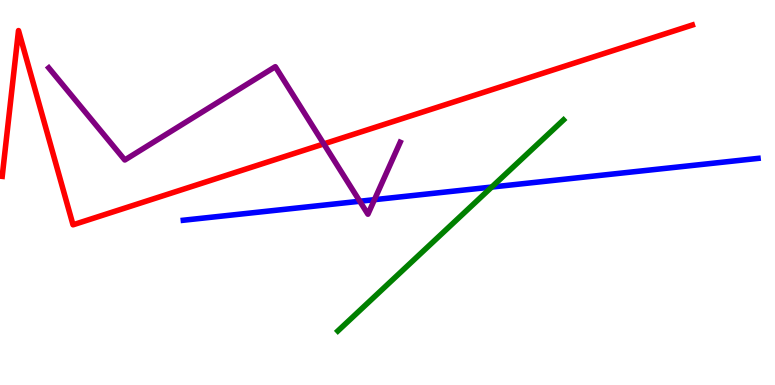[{'lines': ['blue', 'red'], 'intersections': []}, {'lines': ['green', 'red'], 'intersections': []}, {'lines': ['purple', 'red'], 'intersections': [{'x': 4.18, 'y': 6.26}]}, {'lines': ['blue', 'green'], 'intersections': [{'x': 6.34, 'y': 5.14}]}, {'lines': ['blue', 'purple'], 'intersections': [{'x': 4.64, 'y': 4.77}, {'x': 4.83, 'y': 4.81}]}, {'lines': ['green', 'purple'], 'intersections': []}]